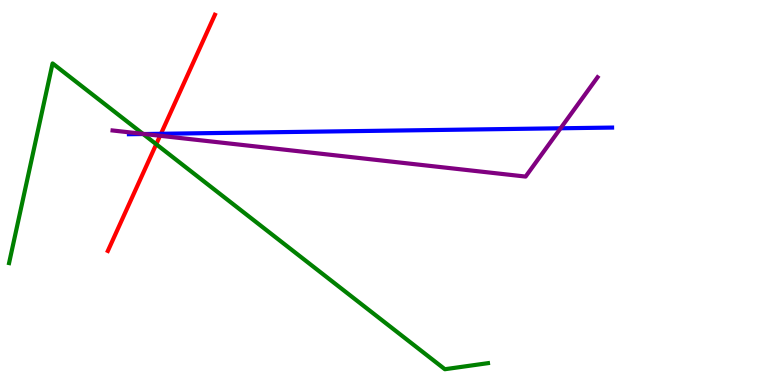[{'lines': ['blue', 'red'], 'intersections': [{'x': 2.08, 'y': 6.53}]}, {'lines': ['green', 'red'], 'intersections': [{'x': 2.02, 'y': 6.25}]}, {'lines': ['purple', 'red'], 'intersections': [{'x': 2.07, 'y': 6.47}]}, {'lines': ['blue', 'green'], 'intersections': [{'x': 1.85, 'y': 6.52}]}, {'lines': ['blue', 'purple'], 'intersections': [{'x': 1.86, 'y': 6.52}, {'x': 7.23, 'y': 6.67}]}, {'lines': ['green', 'purple'], 'intersections': [{'x': 1.84, 'y': 6.52}]}]